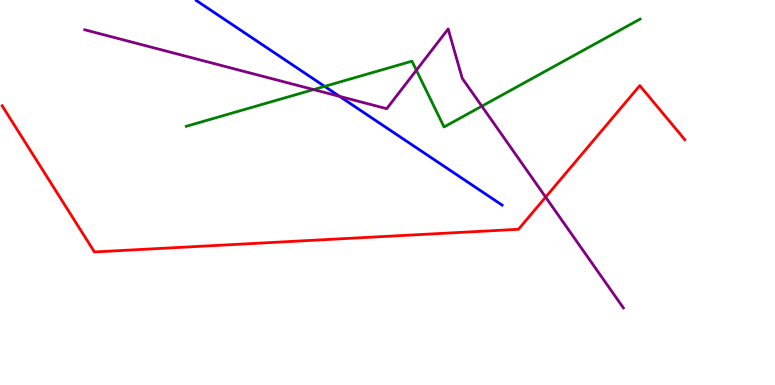[{'lines': ['blue', 'red'], 'intersections': []}, {'lines': ['green', 'red'], 'intersections': []}, {'lines': ['purple', 'red'], 'intersections': [{'x': 7.04, 'y': 4.88}]}, {'lines': ['blue', 'green'], 'intersections': [{'x': 4.19, 'y': 7.76}]}, {'lines': ['blue', 'purple'], 'intersections': [{'x': 4.38, 'y': 7.5}]}, {'lines': ['green', 'purple'], 'intersections': [{'x': 4.05, 'y': 7.67}, {'x': 5.37, 'y': 8.18}, {'x': 6.22, 'y': 7.24}]}]